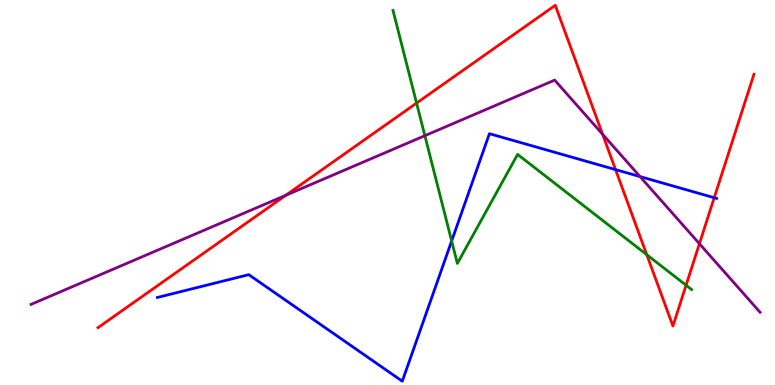[{'lines': ['blue', 'red'], 'intersections': [{'x': 7.94, 'y': 5.59}, {'x': 9.22, 'y': 4.86}]}, {'lines': ['green', 'red'], 'intersections': [{'x': 5.38, 'y': 7.32}, {'x': 8.35, 'y': 3.38}, {'x': 8.85, 'y': 2.59}]}, {'lines': ['purple', 'red'], 'intersections': [{'x': 3.69, 'y': 4.93}, {'x': 7.78, 'y': 6.51}, {'x': 9.02, 'y': 3.67}]}, {'lines': ['blue', 'green'], 'intersections': [{'x': 5.83, 'y': 3.74}]}, {'lines': ['blue', 'purple'], 'intersections': [{'x': 8.26, 'y': 5.41}]}, {'lines': ['green', 'purple'], 'intersections': [{'x': 5.48, 'y': 6.48}]}]